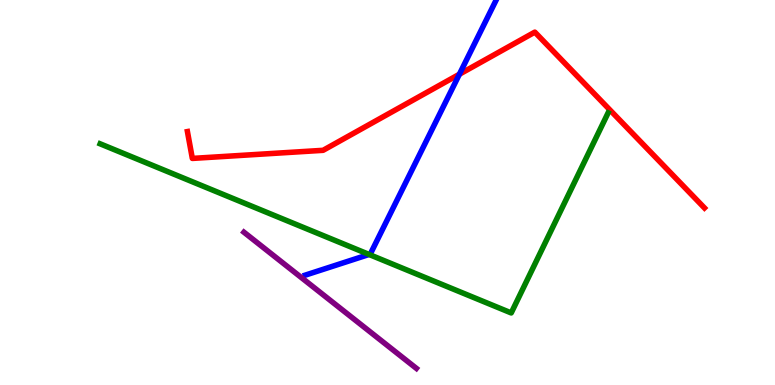[{'lines': ['blue', 'red'], 'intersections': [{'x': 5.93, 'y': 8.07}]}, {'lines': ['green', 'red'], 'intersections': []}, {'lines': ['purple', 'red'], 'intersections': []}, {'lines': ['blue', 'green'], 'intersections': [{'x': 4.76, 'y': 3.39}]}, {'lines': ['blue', 'purple'], 'intersections': []}, {'lines': ['green', 'purple'], 'intersections': []}]